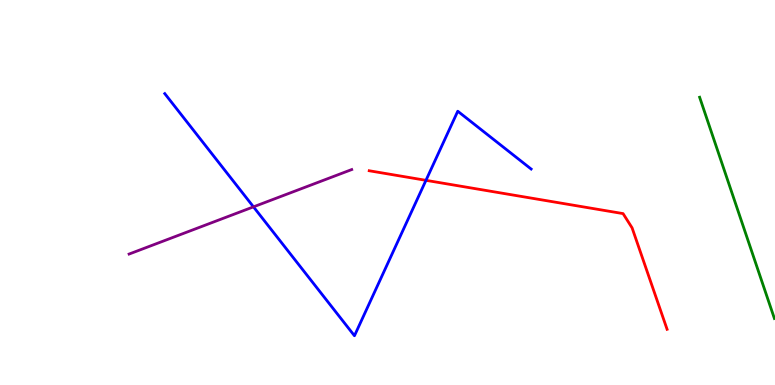[{'lines': ['blue', 'red'], 'intersections': [{'x': 5.5, 'y': 5.32}]}, {'lines': ['green', 'red'], 'intersections': []}, {'lines': ['purple', 'red'], 'intersections': []}, {'lines': ['blue', 'green'], 'intersections': []}, {'lines': ['blue', 'purple'], 'intersections': [{'x': 3.27, 'y': 4.63}]}, {'lines': ['green', 'purple'], 'intersections': []}]